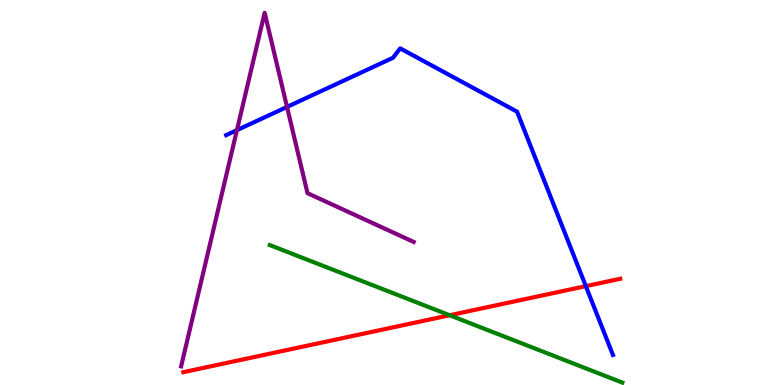[{'lines': ['blue', 'red'], 'intersections': [{'x': 7.56, 'y': 2.57}]}, {'lines': ['green', 'red'], 'intersections': [{'x': 5.8, 'y': 1.81}]}, {'lines': ['purple', 'red'], 'intersections': []}, {'lines': ['blue', 'green'], 'intersections': []}, {'lines': ['blue', 'purple'], 'intersections': [{'x': 3.06, 'y': 6.62}, {'x': 3.7, 'y': 7.22}]}, {'lines': ['green', 'purple'], 'intersections': []}]